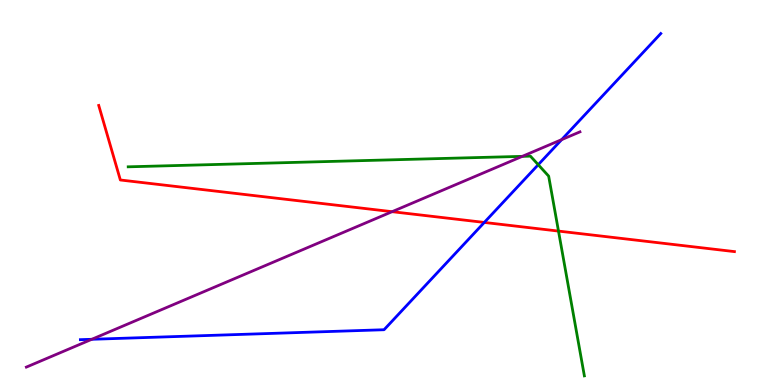[{'lines': ['blue', 'red'], 'intersections': [{'x': 6.25, 'y': 4.22}]}, {'lines': ['green', 'red'], 'intersections': [{'x': 7.21, 'y': 4.0}]}, {'lines': ['purple', 'red'], 'intersections': [{'x': 5.06, 'y': 4.5}]}, {'lines': ['blue', 'green'], 'intersections': [{'x': 6.94, 'y': 5.72}]}, {'lines': ['blue', 'purple'], 'intersections': [{'x': 1.18, 'y': 1.19}, {'x': 7.25, 'y': 6.37}]}, {'lines': ['green', 'purple'], 'intersections': [{'x': 6.74, 'y': 5.94}]}]